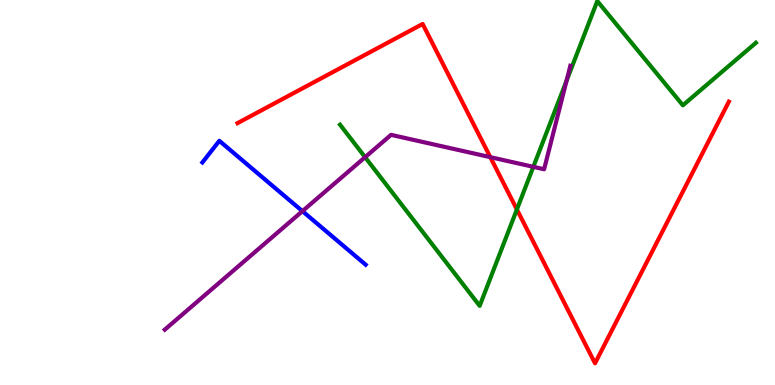[{'lines': ['blue', 'red'], 'intersections': []}, {'lines': ['green', 'red'], 'intersections': [{'x': 6.67, 'y': 4.56}]}, {'lines': ['purple', 'red'], 'intersections': [{'x': 6.33, 'y': 5.92}]}, {'lines': ['blue', 'green'], 'intersections': []}, {'lines': ['blue', 'purple'], 'intersections': [{'x': 3.9, 'y': 4.52}]}, {'lines': ['green', 'purple'], 'intersections': [{'x': 4.71, 'y': 5.92}, {'x': 6.88, 'y': 5.67}, {'x': 7.31, 'y': 7.9}]}]